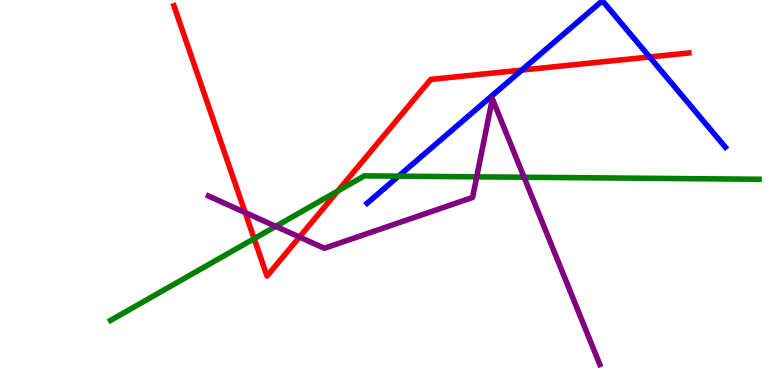[{'lines': ['blue', 'red'], 'intersections': [{'x': 6.73, 'y': 8.18}, {'x': 8.38, 'y': 8.52}]}, {'lines': ['green', 'red'], 'intersections': [{'x': 3.28, 'y': 3.8}, {'x': 4.36, 'y': 5.04}]}, {'lines': ['purple', 'red'], 'intersections': [{'x': 3.16, 'y': 4.48}, {'x': 3.86, 'y': 3.84}]}, {'lines': ['blue', 'green'], 'intersections': [{'x': 5.14, 'y': 5.42}]}, {'lines': ['blue', 'purple'], 'intersections': []}, {'lines': ['green', 'purple'], 'intersections': [{'x': 3.56, 'y': 4.12}, {'x': 6.15, 'y': 5.41}, {'x': 6.76, 'y': 5.4}]}]